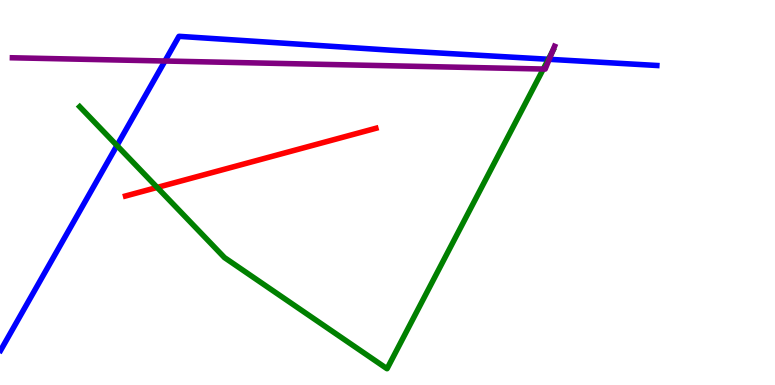[{'lines': ['blue', 'red'], 'intersections': []}, {'lines': ['green', 'red'], 'intersections': [{'x': 2.03, 'y': 5.13}]}, {'lines': ['purple', 'red'], 'intersections': []}, {'lines': ['blue', 'green'], 'intersections': [{'x': 1.51, 'y': 6.22}, {'x': 7.08, 'y': 8.46}]}, {'lines': ['blue', 'purple'], 'intersections': [{'x': 2.13, 'y': 8.42}, {'x': 7.09, 'y': 8.46}]}, {'lines': ['green', 'purple'], 'intersections': [{'x': 7.01, 'y': 8.21}, {'x': 7.13, 'y': 8.66}]}]